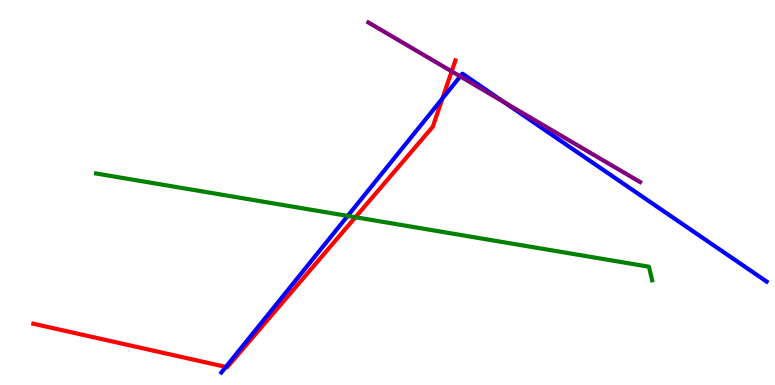[{'lines': ['blue', 'red'], 'intersections': [{'x': 2.91, 'y': 0.469}, {'x': 5.71, 'y': 7.44}]}, {'lines': ['green', 'red'], 'intersections': [{'x': 4.59, 'y': 4.36}]}, {'lines': ['purple', 'red'], 'intersections': [{'x': 5.83, 'y': 8.15}]}, {'lines': ['blue', 'green'], 'intersections': [{'x': 4.49, 'y': 4.39}]}, {'lines': ['blue', 'purple'], 'intersections': [{'x': 5.94, 'y': 8.02}, {'x': 6.51, 'y': 7.34}]}, {'lines': ['green', 'purple'], 'intersections': []}]